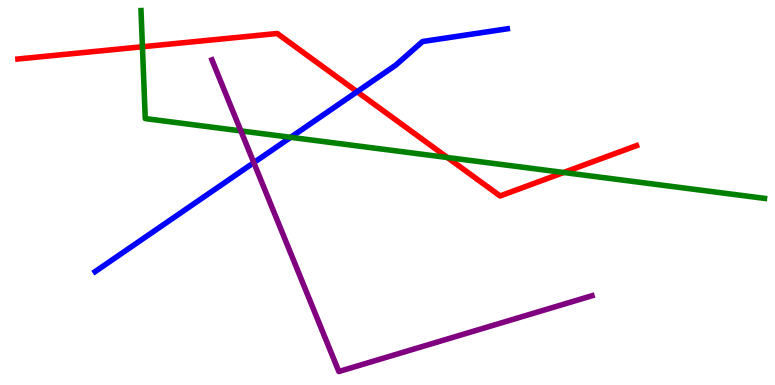[{'lines': ['blue', 'red'], 'intersections': [{'x': 4.61, 'y': 7.62}]}, {'lines': ['green', 'red'], 'intersections': [{'x': 1.84, 'y': 8.79}, {'x': 5.77, 'y': 5.91}, {'x': 7.27, 'y': 5.52}]}, {'lines': ['purple', 'red'], 'intersections': []}, {'lines': ['blue', 'green'], 'intersections': [{'x': 3.75, 'y': 6.43}]}, {'lines': ['blue', 'purple'], 'intersections': [{'x': 3.27, 'y': 5.78}]}, {'lines': ['green', 'purple'], 'intersections': [{'x': 3.11, 'y': 6.6}]}]